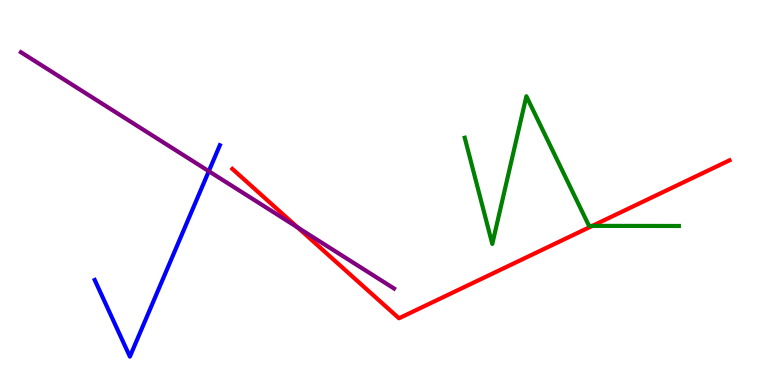[{'lines': ['blue', 'red'], 'intersections': []}, {'lines': ['green', 'red'], 'intersections': [{'x': 7.64, 'y': 4.13}]}, {'lines': ['purple', 'red'], 'intersections': [{'x': 3.84, 'y': 4.09}]}, {'lines': ['blue', 'green'], 'intersections': []}, {'lines': ['blue', 'purple'], 'intersections': [{'x': 2.69, 'y': 5.55}]}, {'lines': ['green', 'purple'], 'intersections': []}]